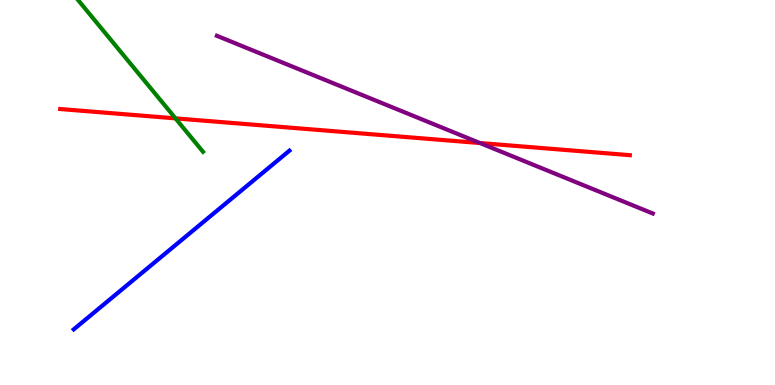[{'lines': ['blue', 'red'], 'intersections': []}, {'lines': ['green', 'red'], 'intersections': [{'x': 2.26, 'y': 6.93}]}, {'lines': ['purple', 'red'], 'intersections': [{'x': 6.19, 'y': 6.28}]}, {'lines': ['blue', 'green'], 'intersections': []}, {'lines': ['blue', 'purple'], 'intersections': []}, {'lines': ['green', 'purple'], 'intersections': []}]